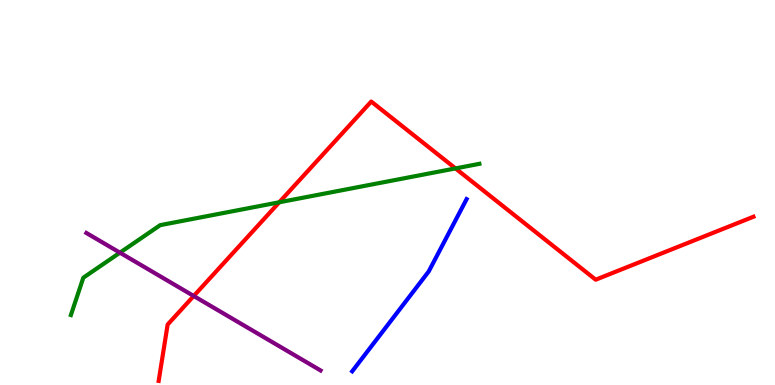[{'lines': ['blue', 'red'], 'intersections': []}, {'lines': ['green', 'red'], 'intersections': [{'x': 3.6, 'y': 4.75}, {'x': 5.88, 'y': 5.63}]}, {'lines': ['purple', 'red'], 'intersections': [{'x': 2.5, 'y': 2.31}]}, {'lines': ['blue', 'green'], 'intersections': []}, {'lines': ['blue', 'purple'], 'intersections': []}, {'lines': ['green', 'purple'], 'intersections': [{'x': 1.55, 'y': 3.44}]}]